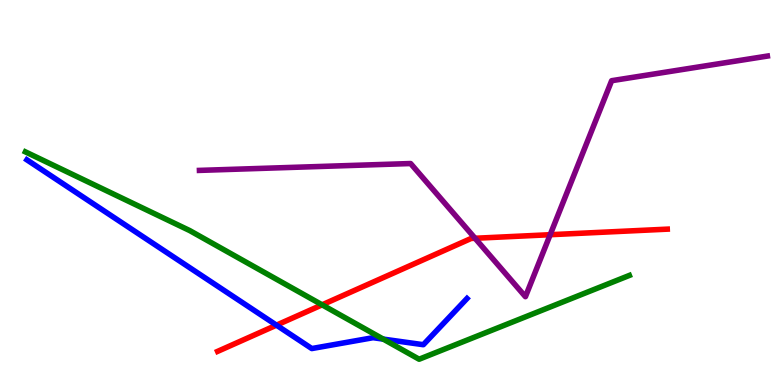[{'lines': ['blue', 'red'], 'intersections': [{'x': 3.57, 'y': 1.55}]}, {'lines': ['green', 'red'], 'intersections': [{'x': 4.16, 'y': 2.08}]}, {'lines': ['purple', 'red'], 'intersections': [{'x': 6.13, 'y': 3.81}, {'x': 7.1, 'y': 3.9}]}, {'lines': ['blue', 'green'], 'intersections': [{'x': 4.95, 'y': 1.19}]}, {'lines': ['blue', 'purple'], 'intersections': []}, {'lines': ['green', 'purple'], 'intersections': []}]